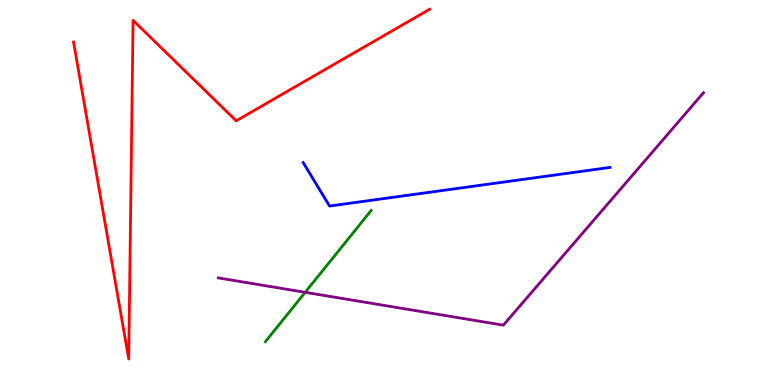[{'lines': ['blue', 'red'], 'intersections': []}, {'lines': ['green', 'red'], 'intersections': []}, {'lines': ['purple', 'red'], 'intersections': []}, {'lines': ['blue', 'green'], 'intersections': []}, {'lines': ['blue', 'purple'], 'intersections': []}, {'lines': ['green', 'purple'], 'intersections': [{'x': 3.94, 'y': 2.41}]}]